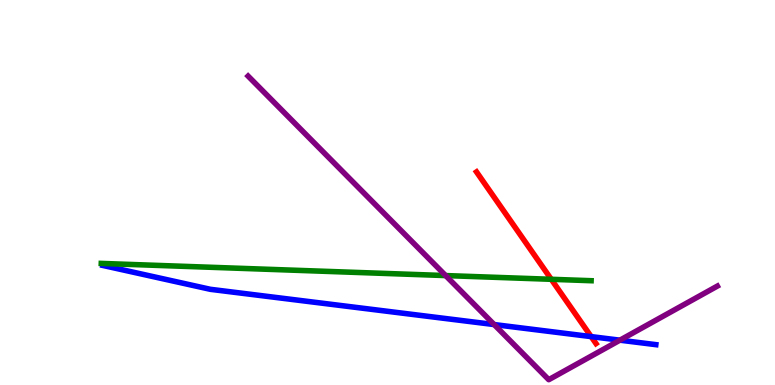[{'lines': ['blue', 'red'], 'intersections': [{'x': 7.63, 'y': 1.26}]}, {'lines': ['green', 'red'], 'intersections': [{'x': 7.11, 'y': 2.75}]}, {'lines': ['purple', 'red'], 'intersections': []}, {'lines': ['blue', 'green'], 'intersections': []}, {'lines': ['blue', 'purple'], 'intersections': [{'x': 6.38, 'y': 1.57}, {'x': 8.0, 'y': 1.16}]}, {'lines': ['green', 'purple'], 'intersections': [{'x': 5.75, 'y': 2.84}]}]